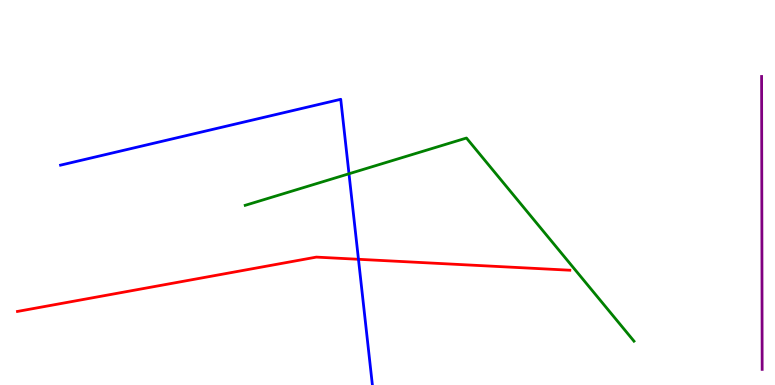[{'lines': ['blue', 'red'], 'intersections': [{'x': 4.63, 'y': 3.27}]}, {'lines': ['green', 'red'], 'intersections': []}, {'lines': ['purple', 'red'], 'intersections': []}, {'lines': ['blue', 'green'], 'intersections': [{'x': 4.5, 'y': 5.49}]}, {'lines': ['blue', 'purple'], 'intersections': []}, {'lines': ['green', 'purple'], 'intersections': []}]